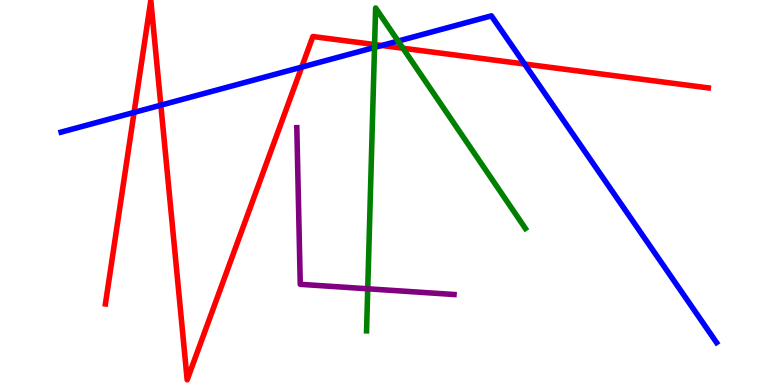[{'lines': ['blue', 'red'], 'intersections': [{'x': 1.73, 'y': 7.08}, {'x': 2.08, 'y': 7.27}, {'x': 3.89, 'y': 8.26}, {'x': 4.93, 'y': 8.82}, {'x': 6.77, 'y': 8.34}]}, {'lines': ['green', 'red'], 'intersections': [{'x': 4.83, 'y': 8.84}, {'x': 5.2, 'y': 8.75}]}, {'lines': ['purple', 'red'], 'intersections': []}, {'lines': ['blue', 'green'], 'intersections': [{'x': 4.83, 'y': 8.77}, {'x': 5.14, 'y': 8.93}]}, {'lines': ['blue', 'purple'], 'intersections': []}, {'lines': ['green', 'purple'], 'intersections': [{'x': 4.74, 'y': 2.5}]}]